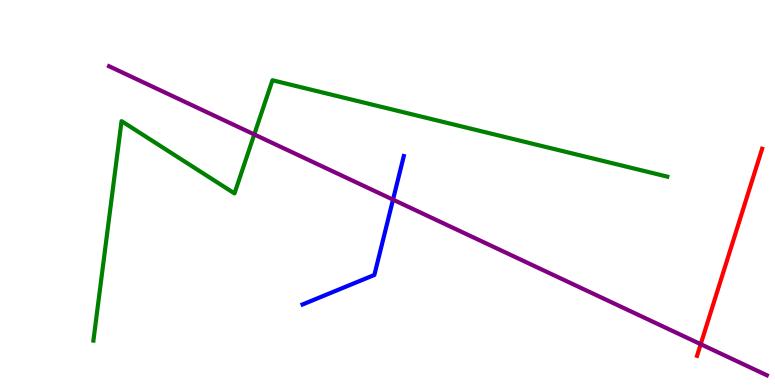[{'lines': ['blue', 'red'], 'intersections': []}, {'lines': ['green', 'red'], 'intersections': []}, {'lines': ['purple', 'red'], 'intersections': [{'x': 9.04, 'y': 1.06}]}, {'lines': ['blue', 'green'], 'intersections': []}, {'lines': ['blue', 'purple'], 'intersections': [{'x': 5.07, 'y': 4.81}]}, {'lines': ['green', 'purple'], 'intersections': [{'x': 3.28, 'y': 6.51}]}]